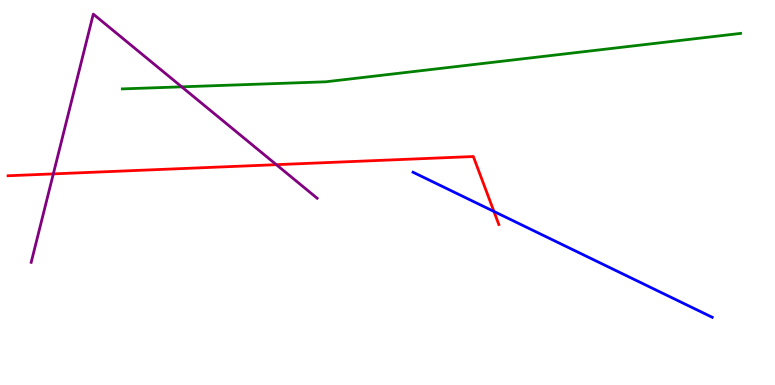[{'lines': ['blue', 'red'], 'intersections': [{'x': 6.37, 'y': 4.51}]}, {'lines': ['green', 'red'], 'intersections': []}, {'lines': ['purple', 'red'], 'intersections': [{'x': 0.688, 'y': 5.48}, {'x': 3.57, 'y': 5.72}]}, {'lines': ['blue', 'green'], 'intersections': []}, {'lines': ['blue', 'purple'], 'intersections': []}, {'lines': ['green', 'purple'], 'intersections': [{'x': 2.34, 'y': 7.74}]}]